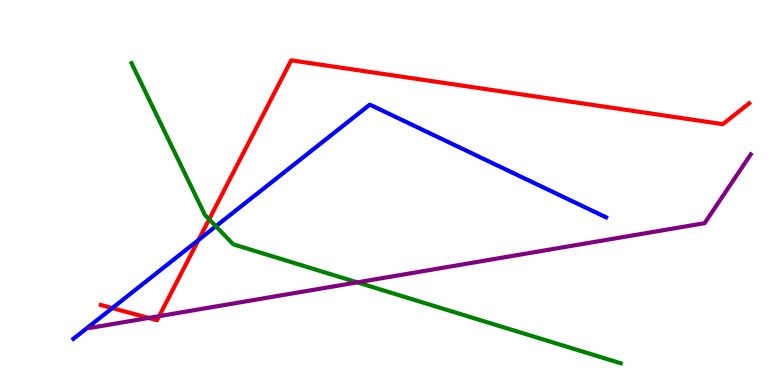[{'lines': ['blue', 'red'], 'intersections': [{'x': 1.45, 'y': 2.0}, {'x': 2.56, 'y': 3.77}]}, {'lines': ['green', 'red'], 'intersections': [{'x': 2.7, 'y': 4.3}]}, {'lines': ['purple', 'red'], 'intersections': [{'x': 1.92, 'y': 1.74}, {'x': 2.05, 'y': 1.79}]}, {'lines': ['blue', 'green'], 'intersections': [{'x': 2.79, 'y': 4.12}]}, {'lines': ['blue', 'purple'], 'intersections': []}, {'lines': ['green', 'purple'], 'intersections': [{'x': 4.61, 'y': 2.67}]}]